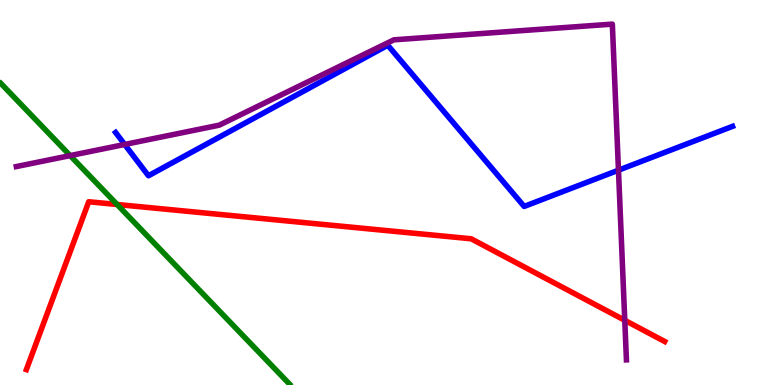[{'lines': ['blue', 'red'], 'intersections': []}, {'lines': ['green', 'red'], 'intersections': [{'x': 1.51, 'y': 4.69}]}, {'lines': ['purple', 'red'], 'intersections': [{'x': 8.06, 'y': 1.68}]}, {'lines': ['blue', 'green'], 'intersections': []}, {'lines': ['blue', 'purple'], 'intersections': [{'x': 1.61, 'y': 6.25}, {'x': 7.98, 'y': 5.58}]}, {'lines': ['green', 'purple'], 'intersections': [{'x': 0.905, 'y': 5.96}]}]